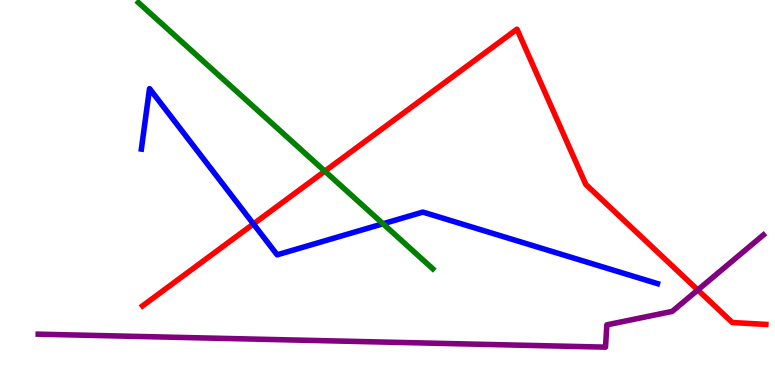[{'lines': ['blue', 'red'], 'intersections': [{'x': 3.27, 'y': 4.18}]}, {'lines': ['green', 'red'], 'intersections': [{'x': 4.19, 'y': 5.55}]}, {'lines': ['purple', 'red'], 'intersections': [{'x': 9.0, 'y': 2.47}]}, {'lines': ['blue', 'green'], 'intersections': [{'x': 4.94, 'y': 4.19}]}, {'lines': ['blue', 'purple'], 'intersections': []}, {'lines': ['green', 'purple'], 'intersections': []}]